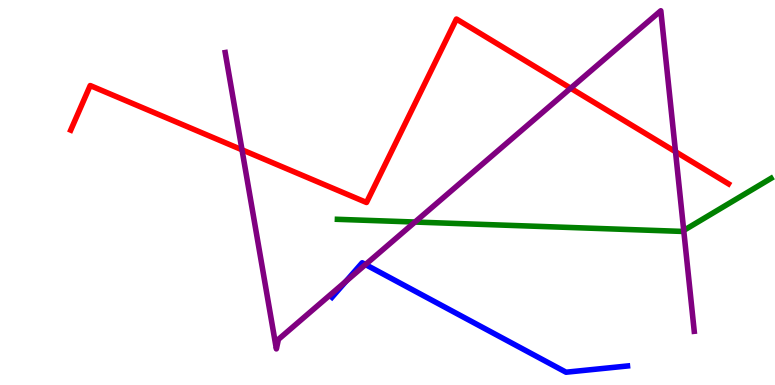[{'lines': ['blue', 'red'], 'intersections': []}, {'lines': ['green', 'red'], 'intersections': []}, {'lines': ['purple', 'red'], 'intersections': [{'x': 3.12, 'y': 6.11}, {'x': 7.36, 'y': 7.71}, {'x': 8.72, 'y': 6.06}]}, {'lines': ['blue', 'green'], 'intersections': []}, {'lines': ['blue', 'purple'], 'intersections': [{'x': 4.46, 'y': 2.69}, {'x': 4.72, 'y': 3.13}]}, {'lines': ['green', 'purple'], 'intersections': [{'x': 5.35, 'y': 4.23}, {'x': 8.82, 'y': 4.01}]}]